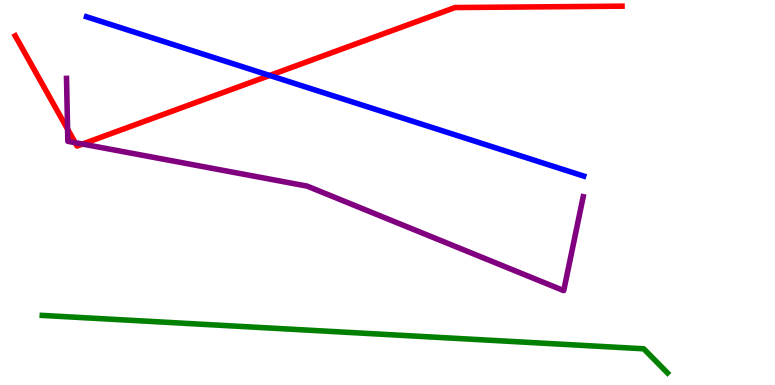[{'lines': ['blue', 'red'], 'intersections': [{'x': 3.48, 'y': 8.04}]}, {'lines': ['green', 'red'], 'intersections': []}, {'lines': ['purple', 'red'], 'intersections': [{'x': 0.872, 'y': 6.65}, {'x': 0.97, 'y': 6.29}, {'x': 1.06, 'y': 6.26}]}, {'lines': ['blue', 'green'], 'intersections': []}, {'lines': ['blue', 'purple'], 'intersections': []}, {'lines': ['green', 'purple'], 'intersections': []}]